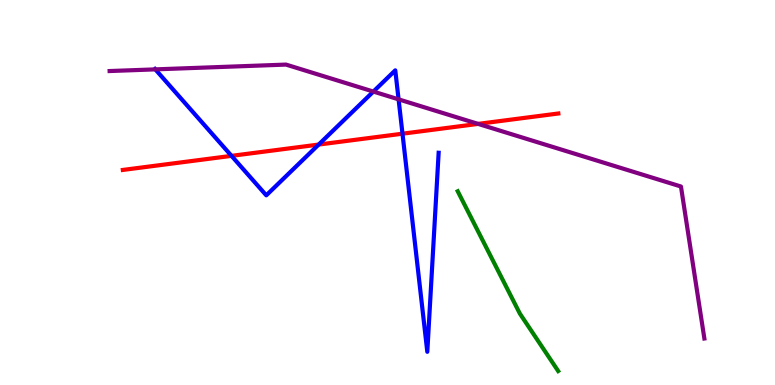[{'lines': ['blue', 'red'], 'intersections': [{'x': 2.99, 'y': 5.95}, {'x': 4.11, 'y': 6.25}, {'x': 5.19, 'y': 6.53}]}, {'lines': ['green', 'red'], 'intersections': []}, {'lines': ['purple', 'red'], 'intersections': [{'x': 6.17, 'y': 6.78}]}, {'lines': ['blue', 'green'], 'intersections': []}, {'lines': ['blue', 'purple'], 'intersections': [{'x': 2.0, 'y': 8.2}, {'x': 4.82, 'y': 7.62}, {'x': 5.14, 'y': 7.42}]}, {'lines': ['green', 'purple'], 'intersections': []}]